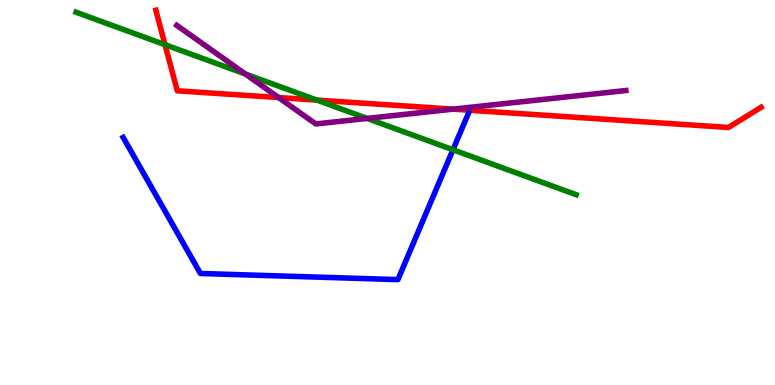[{'lines': ['blue', 'red'], 'intersections': []}, {'lines': ['green', 'red'], 'intersections': [{'x': 2.13, 'y': 8.84}, {'x': 4.09, 'y': 7.4}]}, {'lines': ['purple', 'red'], 'intersections': [{'x': 3.59, 'y': 7.47}, {'x': 5.85, 'y': 7.16}]}, {'lines': ['blue', 'green'], 'intersections': [{'x': 5.84, 'y': 6.11}]}, {'lines': ['blue', 'purple'], 'intersections': []}, {'lines': ['green', 'purple'], 'intersections': [{'x': 3.17, 'y': 8.08}, {'x': 4.74, 'y': 6.92}]}]